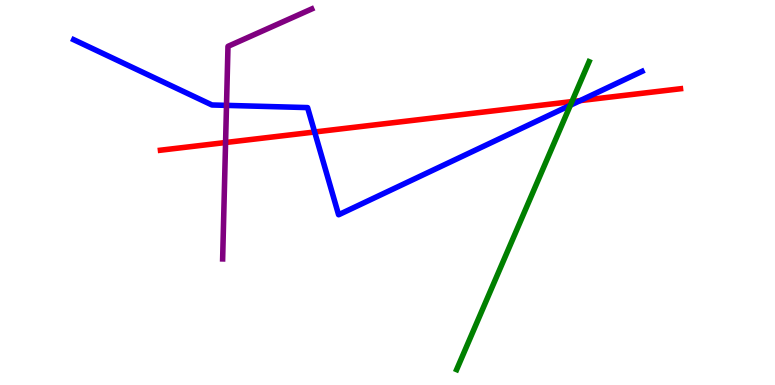[{'lines': ['blue', 'red'], 'intersections': [{'x': 4.06, 'y': 6.57}, {'x': 7.49, 'y': 7.39}]}, {'lines': ['green', 'red'], 'intersections': [{'x': 7.38, 'y': 7.36}]}, {'lines': ['purple', 'red'], 'intersections': [{'x': 2.91, 'y': 6.3}]}, {'lines': ['blue', 'green'], 'intersections': [{'x': 7.36, 'y': 7.27}]}, {'lines': ['blue', 'purple'], 'intersections': [{'x': 2.92, 'y': 7.26}]}, {'lines': ['green', 'purple'], 'intersections': []}]